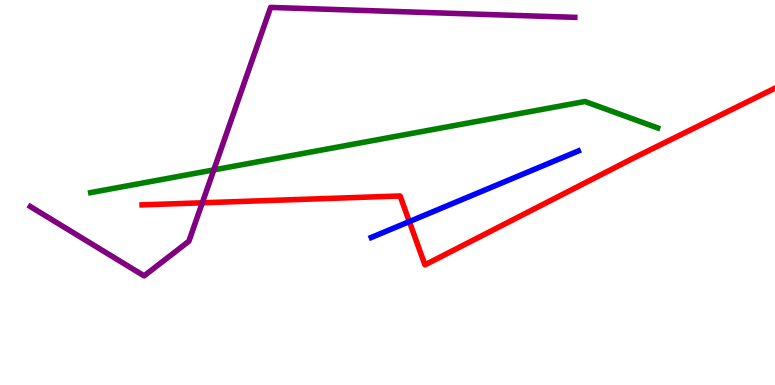[{'lines': ['blue', 'red'], 'intersections': [{'x': 5.28, 'y': 4.24}]}, {'lines': ['green', 'red'], 'intersections': []}, {'lines': ['purple', 'red'], 'intersections': [{'x': 2.61, 'y': 4.73}]}, {'lines': ['blue', 'green'], 'intersections': []}, {'lines': ['blue', 'purple'], 'intersections': []}, {'lines': ['green', 'purple'], 'intersections': [{'x': 2.76, 'y': 5.59}]}]